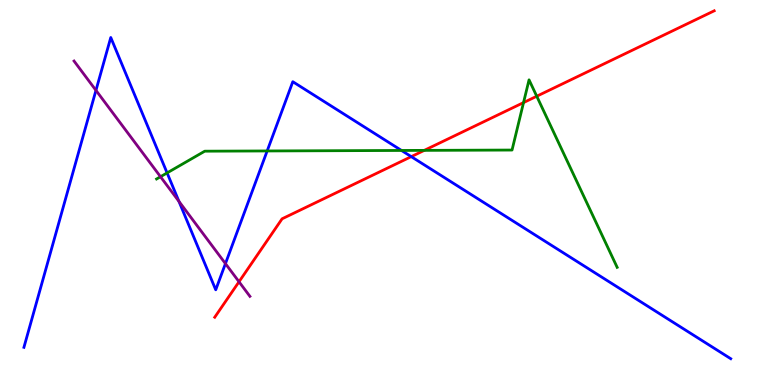[{'lines': ['blue', 'red'], 'intersections': [{'x': 5.31, 'y': 5.93}]}, {'lines': ['green', 'red'], 'intersections': [{'x': 5.47, 'y': 6.09}, {'x': 6.76, 'y': 7.34}, {'x': 6.93, 'y': 7.5}]}, {'lines': ['purple', 'red'], 'intersections': [{'x': 3.08, 'y': 2.68}]}, {'lines': ['blue', 'green'], 'intersections': [{'x': 2.16, 'y': 5.51}, {'x': 3.45, 'y': 6.08}, {'x': 5.18, 'y': 6.09}]}, {'lines': ['blue', 'purple'], 'intersections': [{'x': 1.24, 'y': 7.65}, {'x': 2.31, 'y': 4.77}, {'x': 2.91, 'y': 3.15}]}, {'lines': ['green', 'purple'], 'intersections': [{'x': 2.07, 'y': 5.41}]}]